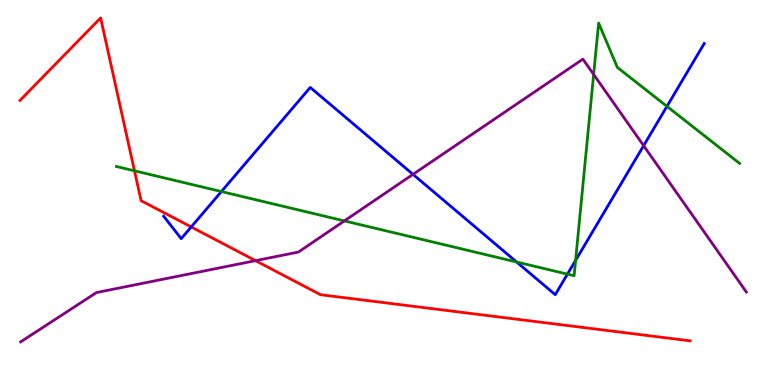[{'lines': ['blue', 'red'], 'intersections': [{'x': 2.47, 'y': 4.11}]}, {'lines': ['green', 'red'], 'intersections': [{'x': 1.74, 'y': 5.56}]}, {'lines': ['purple', 'red'], 'intersections': [{'x': 3.3, 'y': 3.23}]}, {'lines': ['blue', 'green'], 'intersections': [{'x': 2.86, 'y': 5.02}, {'x': 6.67, 'y': 3.19}, {'x': 7.32, 'y': 2.88}, {'x': 7.43, 'y': 3.24}, {'x': 8.61, 'y': 7.24}]}, {'lines': ['blue', 'purple'], 'intersections': [{'x': 5.33, 'y': 5.47}, {'x': 8.3, 'y': 6.22}]}, {'lines': ['green', 'purple'], 'intersections': [{'x': 4.44, 'y': 4.26}, {'x': 7.66, 'y': 8.07}]}]